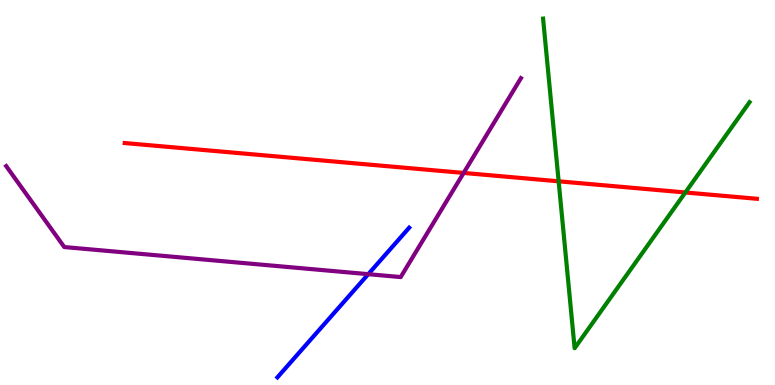[{'lines': ['blue', 'red'], 'intersections': []}, {'lines': ['green', 'red'], 'intersections': [{'x': 7.21, 'y': 5.29}, {'x': 8.84, 'y': 5.0}]}, {'lines': ['purple', 'red'], 'intersections': [{'x': 5.98, 'y': 5.51}]}, {'lines': ['blue', 'green'], 'intersections': []}, {'lines': ['blue', 'purple'], 'intersections': [{'x': 4.75, 'y': 2.88}]}, {'lines': ['green', 'purple'], 'intersections': []}]